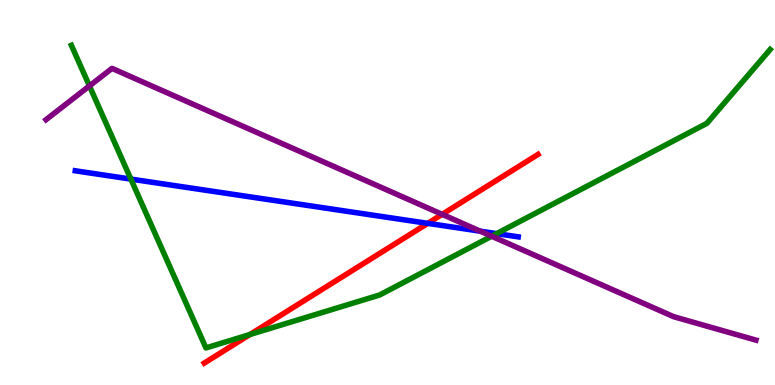[{'lines': ['blue', 'red'], 'intersections': [{'x': 5.52, 'y': 4.2}]}, {'lines': ['green', 'red'], 'intersections': [{'x': 3.23, 'y': 1.31}]}, {'lines': ['purple', 'red'], 'intersections': [{'x': 5.71, 'y': 4.43}]}, {'lines': ['blue', 'green'], 'intersections': [{'x': 1.69, 'y': 5.35}, {'x': 6.41, 'y': 3.93}]}, {'lines': ['blue', 'purple'], 'intersections': [{'x': 6.2, 'y': 4.0}]}, {'lines': ['green', 'purple'], 'intersections': [{'x': 1.15, 'y': 7.77}, {'x': 6.34, 'y': 3.86}]}]